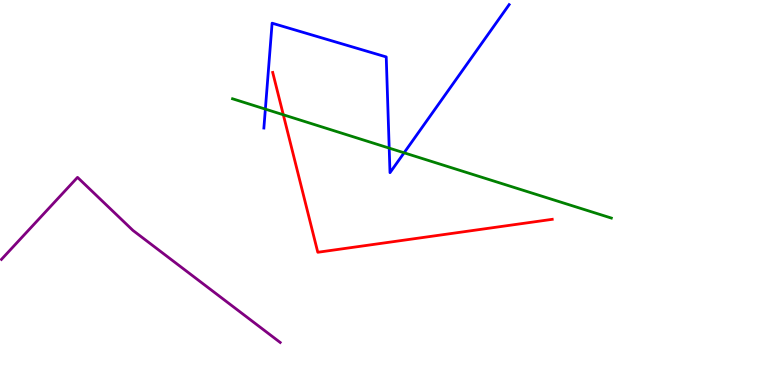[{'lines': ['blue', 'red'], 'intersections': []}, {'lines': ['green', 'red'], 'intersections': [{'x': 3.66, 'y': 7.02}]}, {'lines': ['purple', 'red'], 'intersections': []}, {'lines': ['blue', 'green'], 'intersections': [{'x': 3.42, 'y': 7.17}, {'x': 5.02, 'y': 6.15}, {'x': 5.21, 'y': 6.03}]}, {'lines': ['blue', 'purple'], 'intersections': []}, {'lines': ['green', 'purple'], 'intersections': []}]